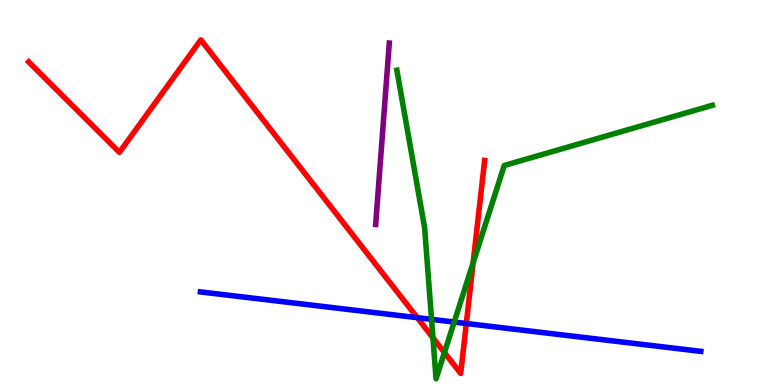[{'lines': ['blue', 'red'], 'intersections': [{'x': 5.38, 'y': 1.75}, {'x': 6.02, 'y': 1.6}]}, {'lines': ['green', 'red'], 'intersections': [{'x': 5.59, 'y': 1.23}, {'x': 5.73, 'y': 0.843}, {'x': 6.1, 'y': 3.17}]}, {'lines': ['purple', 'red'], 'intersections': []}, {'lines': ['blue', 'green'], 'intersections': [{'x': 5.57, 'y': 1.7}, {'x': 5.86, 'y': 1.63}]}, {'lines': ['blue', 'purple'], 'intersections': []}, {'lines': ['green', 'purple'], 'intersections': []}]